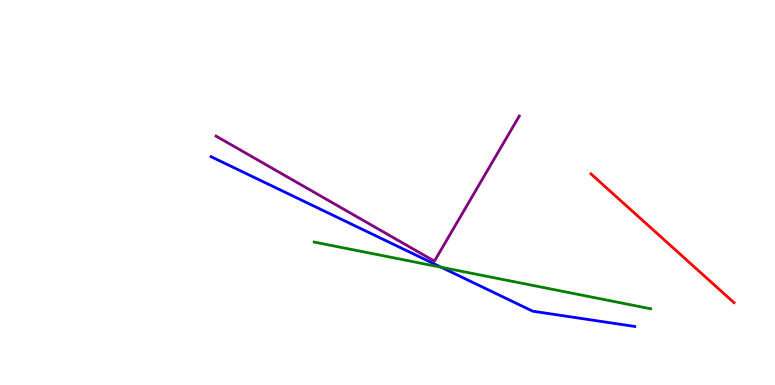[{'lines': ['blue', 'red'], 'intersections': []}, {'lines': ['green', 'red'], 'intersections': []}, {'lines': ['purple', 'red'], 'intersections': []}, {'lines': ['blue', 'green'], 'intersections': [{'x': 5.69, 'y': 3.06}]}, {'lines': ['blue', 'purple'], 'intersections': []}, {'lines': ['green', 'purple'], 'intersections': []}]